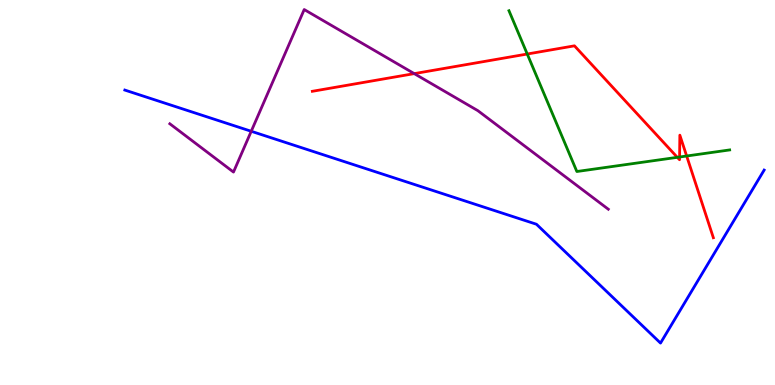[{'lines': ['blue', 'red'], 'intersections': []}, {'lines': ['green', 'red'], 'intersections': [{'x': 6.8, 'y': 8.6}, {'x': 8.74, 'y': 5.91}, {'x': 8.77, 'y': 5.92}, {'x': 8.86, 'y': 5.95}]}, {'lines': ['purple', 'red'], 'intersections': [{'x': 5.35, 'y': 8.09}]}, {'lines': ['blue', 'green'], 'intersections': []}, {'lines': ['blue', 'purple'], 'intersections': [{'x': 3.24, 'y': 6.59}]}, {'lines': ['green', 'purple'], 'intersections': []}]